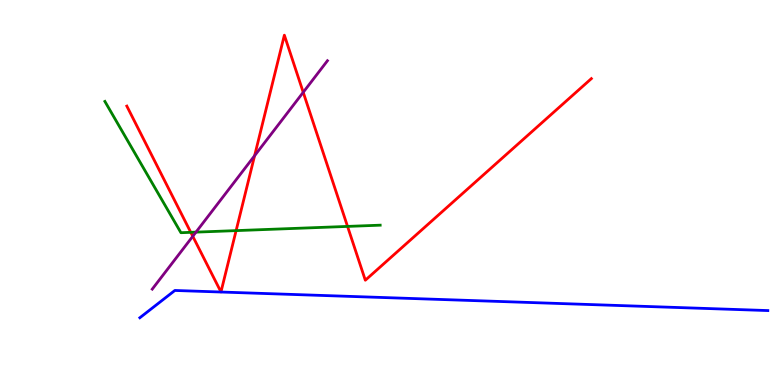[{'lines': ['blue', 'red'], 'intersections': []}, {'lines': ['green', 'red'], 'intersections': [{'x': 2.46, 'y': 3.97}, {'x': 3.05, 'y': 4.01}, {'x': 4.48, 'y': 4.12}]}, {'lines': ['purple', 'red'], 'intersections': [{'x': 2.49, 'y': 3.86}, {'x': 3.29, 'y': 5.96}, {'x': 3.91, 'y': 7.6}]}, {'lines': ['blue', 'green'], 'intersections': []}, {'lines': ['blue', 'purple'], 'intersections': []}, {'lines': ['green', 'purple'], 'intersections': [{'x': 2.53, 'y': 3.97}]}]